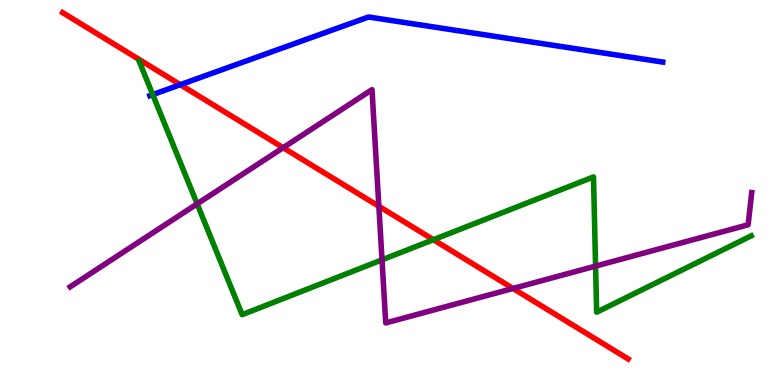[{'lines': ['blue', 'red'], 'intersections': [{'x': 2.33, 'y': 7.8}]}, {'lines': ['green', 'red'], 'intersections': [{'x': 5.59, 'y': 3.77}]}, {'lines': ['purple', 'red'], 'intersections': [{'x': 3.65, 'y': 6.16}, {'x': 4.89, 'y': 4.64}, {'x': 6.62, 'y': 2.51}]}, {'lines': ['blue', 'green'], 'intersections': [{'x': 1.97, 'y': 7.54}]}, {'lines': ['blue', 'purple'], 'intersections': []}, {'lines': ['green', 'purple'], 'intersections': [{'x': 2.54, 'y': 4.7}, {'x': 4.93, 'y': 3.25}, {'x': 7.68, 'y': 3.09}]}]